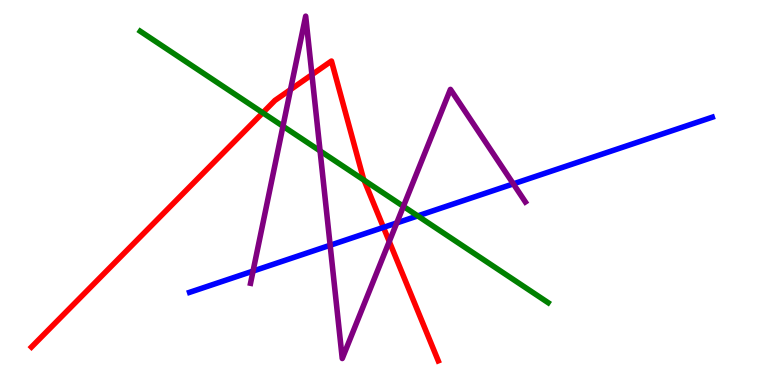[{'lines': ['blue', 'red'], 'intersections': [{'x': 4.95, 'y': 4.09}]}, {'lines': ['green', 'red'], 'intersections': [{'x': 3.39, 'y': 7.07}, {'x': 4.7, 'y': 5.32}]}, {'lines': ['purple', 'red'], 'intersections': [{'x': 3.75, 'y': 7.67}, {'x': 4.02, 'y': 8.06}, {'x': 5.02, 'y': 3.73}]}, {'lines': ['blue', 'green'], 'intersections': [{'x': 5.39, 'y': 4.39}]}, {'lines': ['blue', 'purple'], 'intersections': [{'x': 3.27, 'y': 2.96}, {'x': 4.26, 'y': 3.63}, {'x': 5.12, 'y': 4.21}, {'x': 6.62, 'y': 5.22}]}, {'lines': ['green', 'purple'], 'intersections': [{'x': 3.65, 'y': 6.72}, {'x': 4.13, 'y': 6.08}, {'x': 5.21, 'y': 4.64}]}]